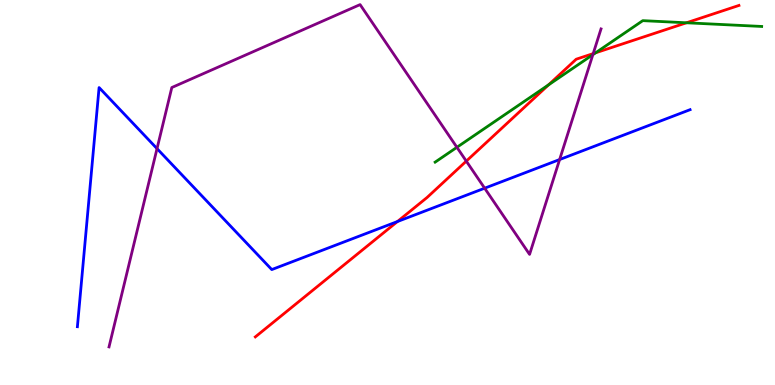[{'lines': ['blue', 'red'], 'intersections': [{'x': 5.13, 'y': 4.25}]}, {'lines': ['green', 'red'], 'intersections': [{'x': 7.08, 'y': 7.8}, {'x': 7.68, 'y': 8.63}, {'x': 8.86, 'y': 9.41}]}, {'lines': ['purple', 'red'], 'intersections': [{'x': 6.02, 'y': 5.81}, {'x': 7.65, 'y': 8.61}]}, {'lines': ['blue', 'green'], 'intersections': []}, {'lines': ['blue', 'purple'], 'intersections': [{'x': 2.03, 'y': 6.14}, {'x': 6.25, 'y': 5.11}, {'x': 7.22, 'y': 5.86}]}, {'lines': ['green', 'purple'], 'intersections': [{'x': 5.9, 'y': 6.17}, {'x': 7.65, 'y': 8.58}]}]